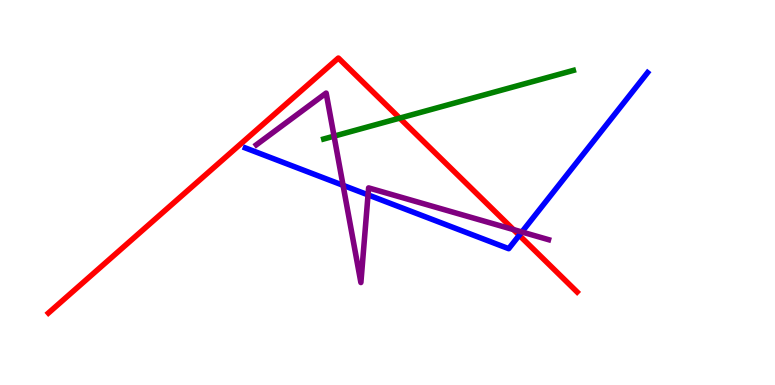[{'lines': ['blue', 'red'], 'intersections': [{'x': 6.7, 'y': 3.89}]}, {'lines': ['green', 'red'], 'intersections': [{'x': 5.16, 'y': 6.93}]}, {'lines': ['purple', 'red'], 'intersections': [{'x': 6.62, 'y': 4.04}]}, {'lines': ['blue', 'green'], 'intersections': []}, {'lines': ['blue', 'purple'], 'intersections': [{'x': 4.43, 'y': 5.19}, {'x': 4.75, 'y': 4.94}, {'x': 6.73, 'y': 3.97}]}, {'lines': ['green', 'purple'], 'intersections': [{'x': 4.31, 'y': 6.46}]}]